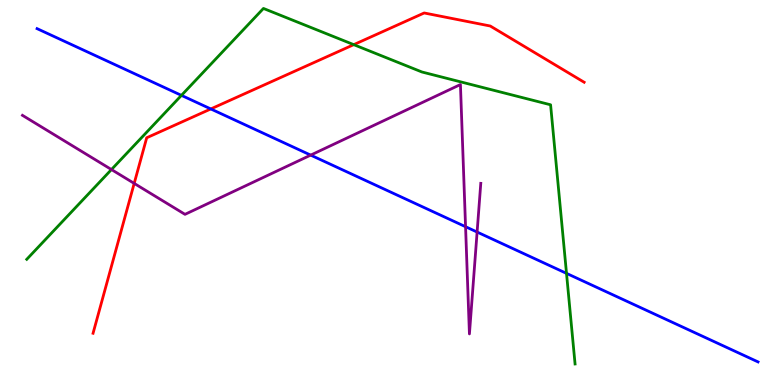[{'lines': ['blue', 'red'], 'intersections': [{'x': 2.72, 'y': 7.17}]}, {'lines': ['green', 'red'], 'intersections': [{'x': 4.56, 'y': 8.84}]}, {'lines': ['purple', 'red'], 'intersections': [{'x': 1.73, 'y': 5.24}]}, {'lines': ['blue', 'green'], 'intersections': [{'x': 2.34, 'y': 7.52}, {'x': 7.31, 'y': 2.9}]}, {'lines': ['blue', 'purple'], 'intersections': [{'x': 4.01, 'y': 5.97}, {'x': 6.01, 'y': 4.11}, {'x': 6.16, 'y': 3.97}]}, {'lines': ['green', 'purple'], 'intersections': [{'x': 1.44, 'y': 5.6}]}]